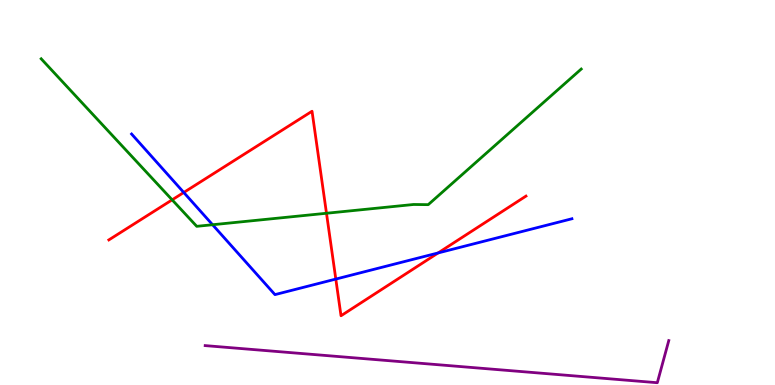[{'lines': ['blue', 'red'], 'intersections': [{'x': 2.37, 'y': 5.0}, {'x': 4.33, 'y': 2.75}, {'x': 5.65, 'y': 3.43}]}, {'lines': ['green', 'red'], 'intersections': [{'x': 2.22, 'y': 4.81}, {'x': 4.21, 'y': 4.46}]}, {'lines': ['purple', 'red'], 'intersections': []}, {'lines': ['blue', 'green'], 'intersections': [{'x': 2.74, 'y': 4.16}]}, {'lines': ['blue', 'purple'], 'intersections': []}, {'lines': ['green', 'purple'], 'intersections': []}]